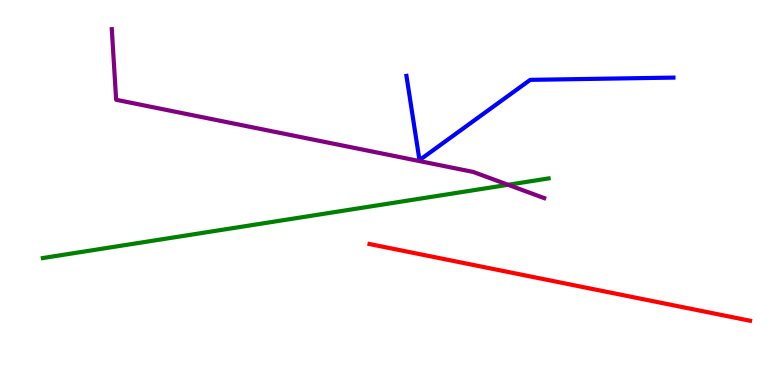[{'lines': ['blue', 'red'], 'intersections': []}, {'lines': ['green', 'red'], 'intersections': []}, {'lines': ['purple', 'red'], 'intersections': []}, {'lines': ['blue', 'green'], 'intersections': []}, {'lines': ['blue', 'purple'], 'intersections': []}, {'lines': ['green', 'purple'], 'intersections': [{'x': 6.56, 'y': 5.2}]}]